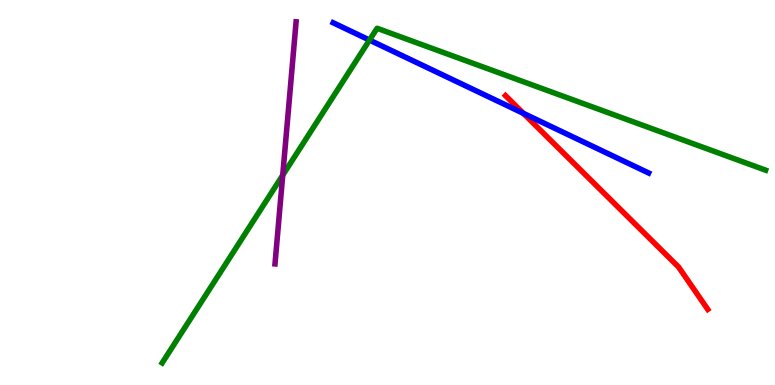[{'lines': ['blue', 'red'], 'intersections': [{'x': 6.75, 'y': 7.06}]}, {'lines': ['green', 'red'], 'intersections': []}, {'lines': ['purple', 'red'], 'intersections': []}, {'lines': ['blue', 'green'], 'intersections': [{'x': 4.77, 'y': 8.96}]}, {'lines': ['blue', 'purple'], 'intersections': []}, {'lines': ['green', 'purple'], 'intersections': [{'x': 3.65, 'y': 5.45}]}]